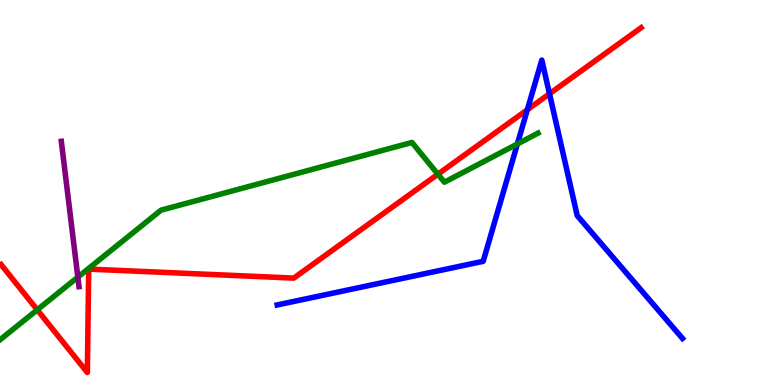[{'lines': ['blue', 'red'], 'intersections': [{'x': 6.8, 'y': 7.15}, {'x': 7.09, 'y': 7.56}]}, {'lines': ['green', 'red'], 'intersections': [{'x': 0.481, 'y': 1.95}, {'x': 5.65, 'y': 5.47}]}, {'lines': ['purple', 'red'], 'intersections': []}, {'lines': ['blue', 'green'], 'intersections': [{'x': 6.68, 'y': 6.26}]}, {'lines': ['blue', 'purple'], 'intersections': []}, {'lines': ['green', 'purple'], 'intersections': [{'x': 1.0, 'y': 2.8}]}]